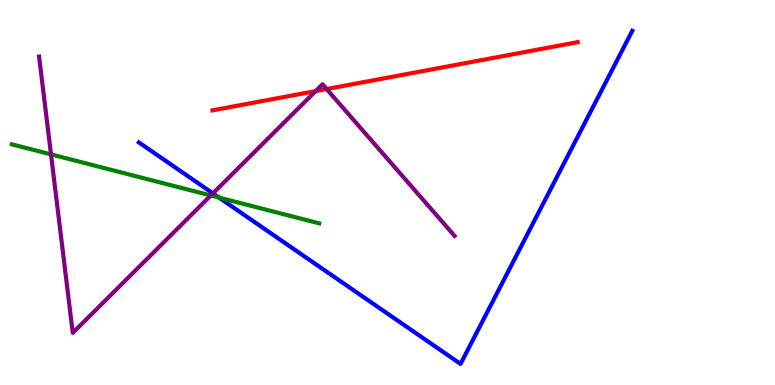[{'lines': ['blue', 'red'], 'intersections': []}, {'lines': ['green', 'red'], 'intersections': []}, {'lines': ['purple', 'red'], 'intersections': [{'x': 4.07, 'y': 7.63}, {'x': 4.21, 'y': 7.69}]}, {'lines': ['blue', 'green'], 'intersections': [{'x': 2.83, 'y': 4.87}]}, {'lines': ['blue', 'purple'], 'intersections': [{'x': 2.75, 'y': 4.98}]}, {'lines': ['green', 'purple'], 'intersections': [{'x': 0.658, 'y': 5.99}, {'x': 2.72, 'y': 4.92}]}]